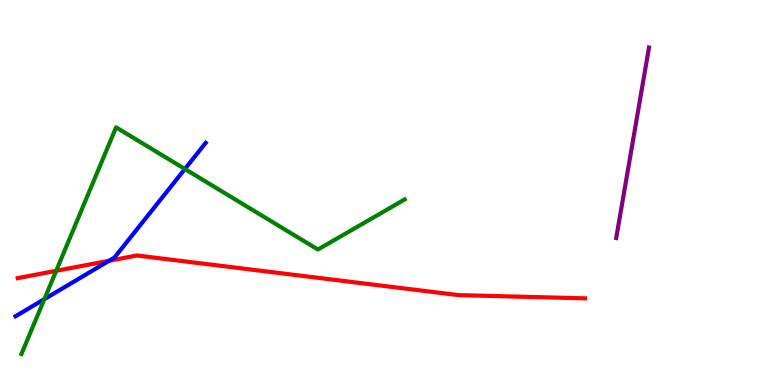[{'lines': ['blue', 'red'], 'intersections': [{'x': 1.41, 'y': 3.23}]}, {'lines': ['green', 'red'], 'intersections': [{'x': 0.725, 'y': 2.97}]}, {'lines': ['purple', 'red'], 'intersections': []}, {'lines': ['blue', 'green'], 'intersections': [{'x': 0.572, 'y': 2.23}, {'x': 2.39, 'y': 5.61}]}, {'lines': ['blue', 'purple'], 'intersections': []}, {'lines': ['green', 'purple'], 'intersections': []}]